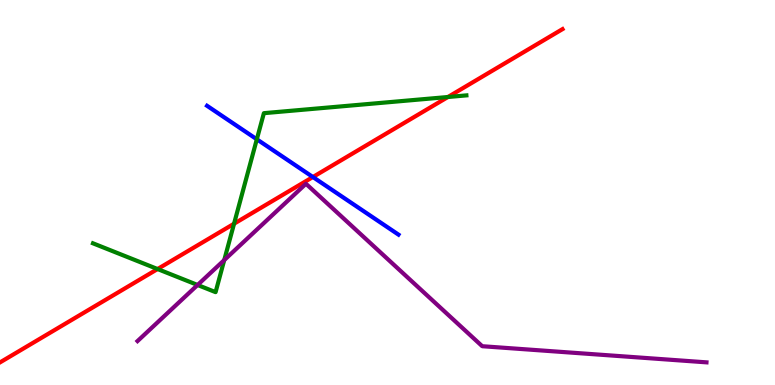[{'lines': ['blue', 'red'], 'intersections': [{'x': 4.04, 'y': 5.4}]}, {'lines': ['green', 'red'], 'intersections': [{'x': 2.03, 'y': 3.01}, {'x': 3.02, 'y': 4.19}, {'x': 5.78, 'y': 7.48}]}, {'lines': ['purple', 'red'], 'intersections': []}, {'lines': ['blue', 'green'], 'intersections': [{'x': 3.31, 'y': 6.38}]}, {'lines': ['blue', 'purple'], 'intersections': []}, {'lines': ['green', 'purple'], 'intersections': [{'x': 2.55, 'y': 2.6}, {'x': 2.89, 'y': 3.24}]}]